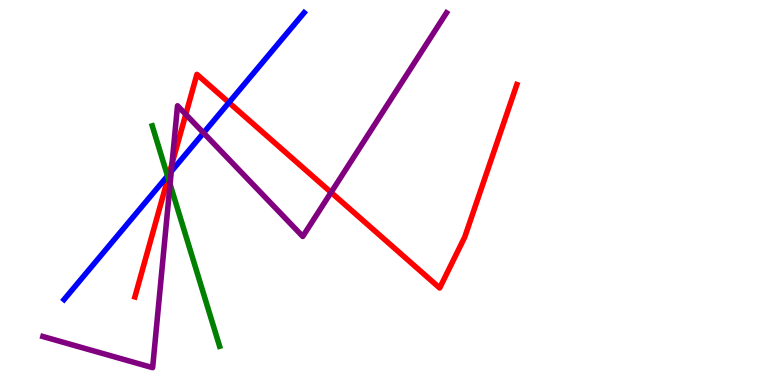[{'lines': ['blue', 'red'], 'intersections': [{'x': 2.18, 'y': 5.48}, {'x': 2.95, 'y': 7.34}]}, {'lines': ['green', 'red'], 'intersections': [{'x': 2.17, 'y': 5.38}]}, {'lines': ['purple', 'red'], 'intersections': [{'x': 2.22, 'y': 5.75}, {'x': 2.4, 'y': 7.03}, {'x': 4.27, 'y': 5.0}]}, {'lines': ['blue', 'green'], 'intersections': [{'x': 2.16, 'y': 5.43}]}, {'lines': ['blue', 'purple'], 'intersections': [{'x': 2.21, 'y': 5.55}, {'x': 2.63, 'y': 6.55}]}, {'lines': ['green', 'purple'], 'intersections': [{'x': 2.19, 'y': 5.22}]}]